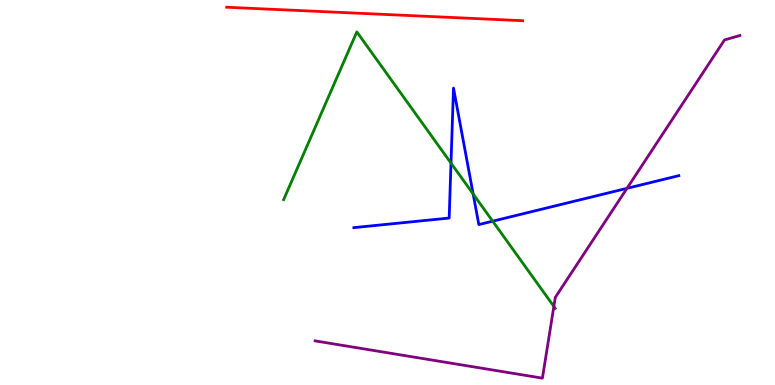[{'lines': ['blue', 'red'], 'intersections': []}, {'lines': ['green', 'red'], 'intersections': []}, {'lines': ['purple', 'red'], 'intersections': []}, {'lines': ['blue', 'green'], 'intersections': [{'x': 5.82, 'y': 5.76}, {'x': 6.11, 'y': 4.96}, {'x': 6.36, 'y': 4.25}]}, {'lines': ['blue', 'purple'], 'intersections': [{'x': 8.09, 'y': 5.11}]}, {'lines': ['green', 'purple'], 'intersections': [{'x': 7.15, 'y': 2.04}]}]